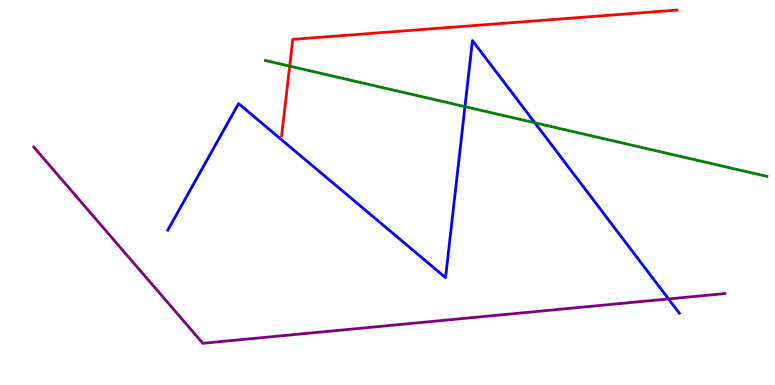[{'lines': ['blue', 'red'], 'intersections': []}, {'lines': ['green', 'red'], 'intersections': [{'x': 3.74, 'y': 8.28}]}, {'lines': ['purple', 'red'], 'intersections': []}, {'lines': ['blue', 'green'], 'intersections': [{'x': 6.0, 'y': 7.23}, {'x': 6.9, 'y': 6.81}]}, {'lines': ['blue', 'purple'], 'intersections': [{'x': 8.63, 'y': 2.24}]}, {'lines': ['green', 'purple'], 'intersections': []}]